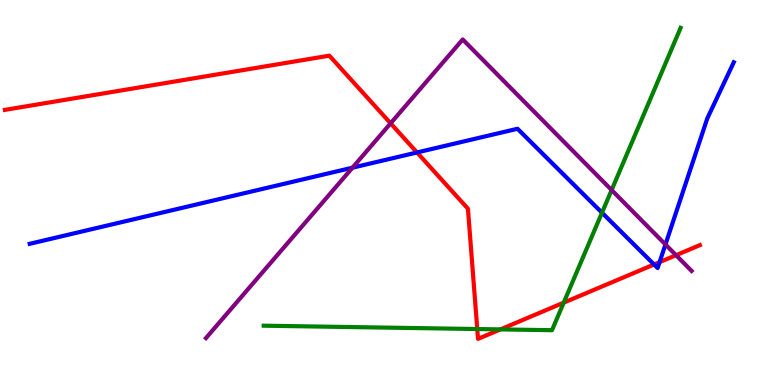[{'lines': ['blue', 'red'], 'intersections': [{'x': 5.38, 'y': 6.04}, {'x': 8.44, 'y': 3.13}, {'x': 8.51, 'y': 3.19}]}, {'lines': ['green', 'red'], 'intersections': [{'x': 6.16, 'y': 1.45}, {'x': 6.46, 'y': 1.44}, {'x': 7.27, 'y': 2.14}]}, {'lines': ['purple', 'red'], 'intersections': [{'x': 5.04, 'y': 6.8}, {'x': 8.72, 'y': 3.37}]}, {'lines': ['blue', 'green'], 'intersections': [{'x': 7.77, 'y': 4.47}]}, {'lines': ['blue', 'purple'], 'intersections': [{'x': 4.55, 'y': 5.64}, {'x': 8.59, 'y': 3.65}]}, {'lines': ['green', 'purple'], 'intersections': [{'x': 7.89, 'y': 5.06}]}]